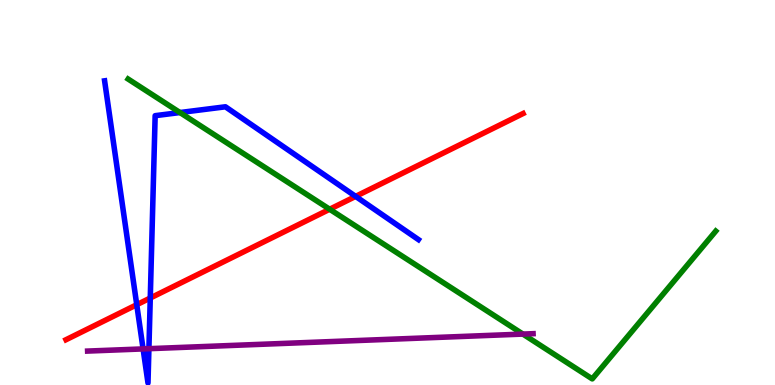[{'lines': ['blue', 'red'], 'intersections': [{'x': 1.76, 'y': 2.09}, {'x': 1.94, 'y': 2.26}, {'x': 4.59, 'y': 4.9}]}, {'lines': ['green', 'red'], 'intersections': [{'x': 4.25, 'y': 4.57}]}, {'lines': ['purple', 'red'], 'intersections': []}, {'lines': ['blue', 'green'], 'intersections': [{'x': 2.32, 'y': 7.08}]}, {'lines': ['blue', 'purple'], 'intersections': [{'x': 1.85, 'y': 0.937}, {'x': 1.92, 'y': 0.943}]}, {'lines': ['green', 'purple'], 'intersections': [{'x': 6.75, 'y': 1.32}]}]